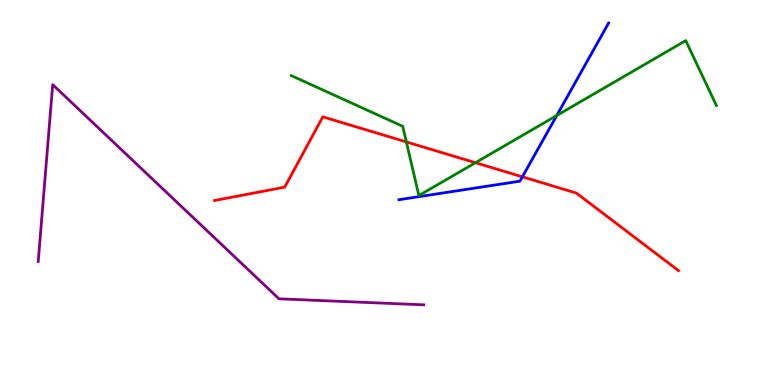[{'lines': ['blue', 'red'], 'intersections': [{'x': 6.74, 'y': 5.41}]}, {'lines': ['green', 'red'], 'intersections': [{'x': 5.24, 'y': 6.31}, {'x': 6.13, 'y': 5.77}]}, {'lines': ['purple', 'red'], 'intersections': []}, {'lines': ['blue', 'green'], 'intersections': [{'x': 7.18, 'y': 7.0}]}, {'lines': ['blue', 'purple'], 'intersections': []}, {'lines': ['green', 'purple'], 'intersections': []}]